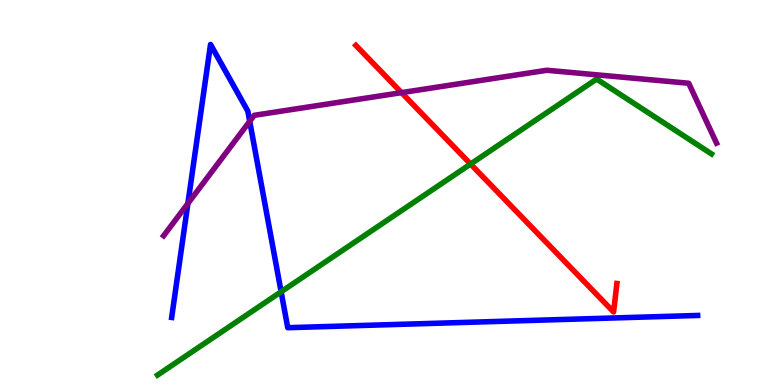[{'lines': ['blue', 'red'], 'intersections': []}, {'lines': ['green', 'red'], 'intersections': [{'x': 6.07, 'y': 5.74}]}, {'lines': ['purple', 'red'], 'intersections': [{'x': 5.18, 'y': 7.59}]}, {'lines': ['blue', 'green'], 'intersections': [{'x': 3.63, 'y': 2.42}]}, {'lines': ['blue', 'purple'], 'intersections': [{'x': 2.42, 'y': 4.71}, {'x': 3.22, 'y': 6.85}]}, {'lines': ['green', 'purple'], 'intersections': []}]